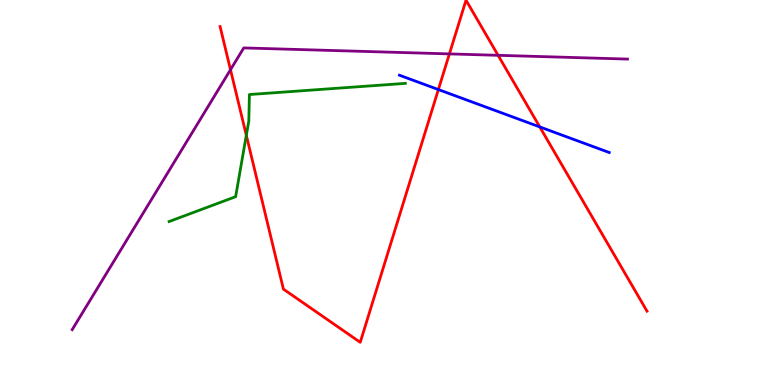[{'lines': ['blue', 'red'], 'intersections': [{'x': 5.66, 'y': 7.67}, {'x': 6.96, 'y': 6.7}]}, {'lines': ['green', 'red'], 'intersections': [{'x': 3.18, 'y': 6.49}]}, {'lines': ['purple', 'red'], 'intersections': [{'x': 2.97, 'y': 8.19}, {'x': 5.8, 'y': 8.6}, {'x': 6.43, 'y': 8.56}]}, {'lines': ['blue', 'green'], 'intersections': []}, {'lines': ['blue', 'purple'], 'intersections': []}, {'lines': ['green', 'purple'], 'intersections': []}]